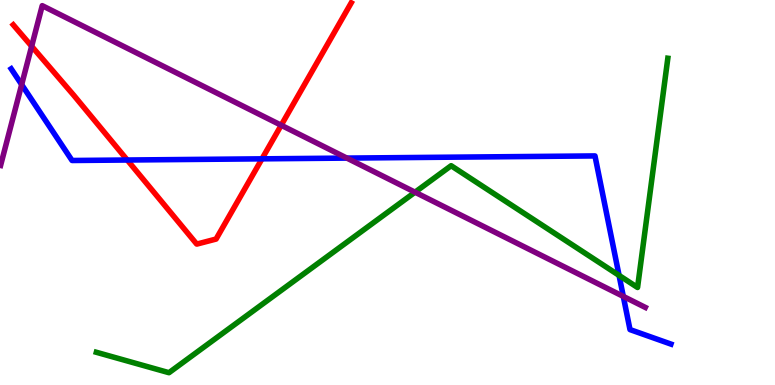[{'lines': ['blue', 'red'], 'intersections': [{'x': 1.64, 'y': 5.84}, {'x': 3.38, 'y': 5.87}]}, {'lines': ['green', 'red'], 'intersections': []}, {'lines': ['purple', 'red'], 'intersections': [{'x': 0.408, 'y': 8.8}, {'x': 3.63, 'y': 6.75}]}, {'lines': ['blue', 'green'], 'intersections': [{'x': 7.99, 'y': 2.85}]}, {'lines': ['blue', 'purple'], 'intersections': [{'x': 0.28, 'y': 7.8}, {'x': 4.48, 'y': 5.89}, {'x': 8.04, 'y': 2.3}]}, {'lines': ['green', 'purple'], 'intersections': [{'x': 5.36, 'y': 5.01}]}]